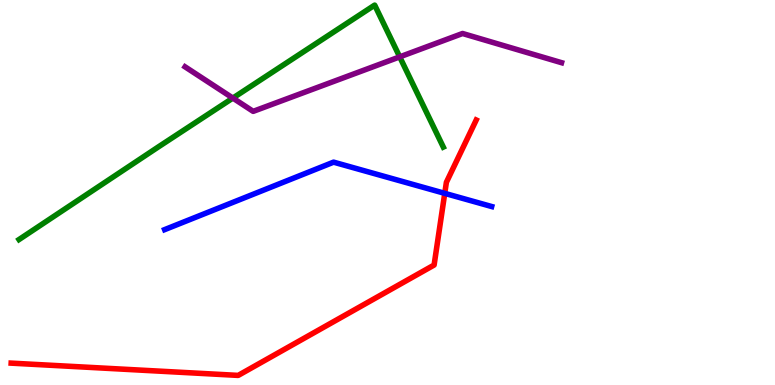[{'lines': ['blue', 'red'], 'intersections': [{'x': 5.74, 'y': 4.98}]}, {'lines': ['green', 'red'], 'intersections': []}, {'lines': ['purple', 'red'], 'intersections': []}, {'lines': ['blue', 'green'], 'intersections': []}, {'lines': ['blue', 'purple'], 'intersections': []}, {'lines': ['green', 'purple'], 'intersections': [{'x': 3.0, 'y': 7.45}, {'x': 5.16, 'y': 8.52}]}]